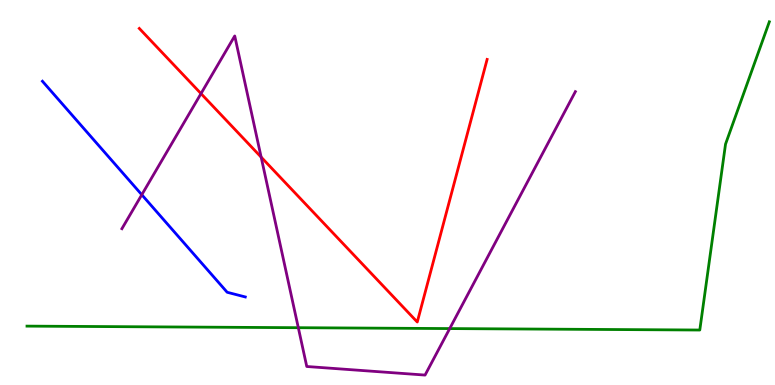[{'lines': ['blue', 'red'], 'intersections': []}, {'lines': ['green', 'red'], 'intersections': []}, {'lines': ['purple', 'red'], 'intersections': [{'x': 2.59, 'y': 7.57}, {'x': 3.37, 'y': 5.92}]}, {'lines': ['blue', 'green'], 'intersections': []}, {'lines': ['blue', 'purple'], 'intersections': [{'x': 1.83, 'y': 4.94}]}, {'lines': ['green', 'purple'], 'intersections': [{'x': 3.85, 'y': 1.49}, {'x': 5.8, 'y': 1.47}]}]